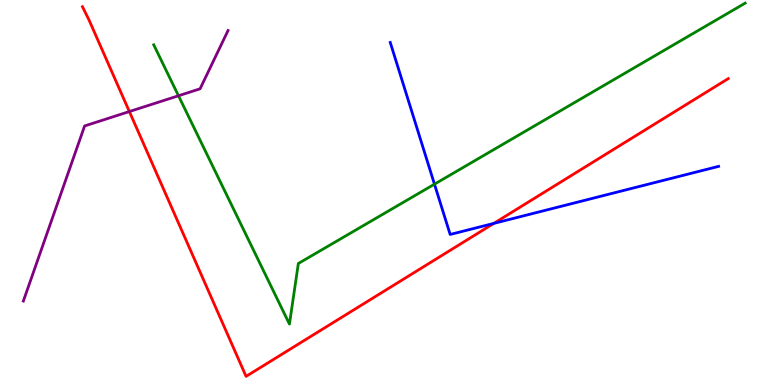[{'lines': ['blue', 'red'], 'intersections': [{'x': 6.37, 'y': 4.2}]}, {'lines': ['green', 'red'], 'intersections': []}, {'lines': ['purple', 'red'], 'intersections': [{'x': 1.67, 'y': 7.1}]}, {'lines': ['blue', 'green'], 'intersections': [{'x': 5.61, 'y': 5.22}]}, {'lines': ['blue', 'purple'], 'intersections': []}, {'lines': ['green', 'purple'], 'intersections': [{'x': 2.3, 'y': 7.51}]}]